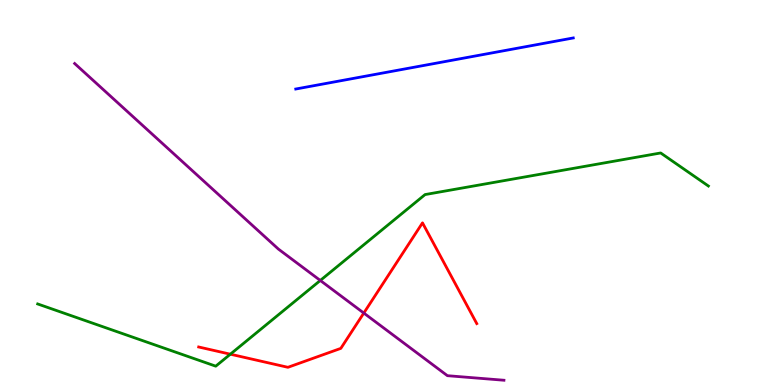[{'lines': ['blue', 'red'], 'intersections': []}, {'lines': ['green', 'red'], 'intersections': [{'x': 2.97, 'y': 0.8}]}, {'lines': ['purple', 'red'], 'intersections': [{'x': 4.69, 'y': 1.87}]}, {'lines': ['blue', 'green'], 'intersections': []}, {'lines': ['blue', 'purple'], 'intersections': []}, {'lines': ['green', 'purple'], 'intersections': [{'x': 4.13, 'y': 2.72}]}]